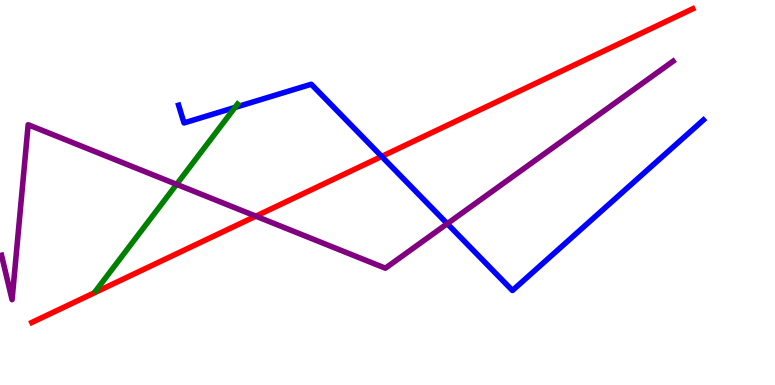[{'lines': ['blue', 'red'], 'intersections': [{'x': 4.92, 'y': 5.94}]}, {'lines': ['green', 'red'], 'intersections': []}, {'lines': ['purple', 'red'], 'intersections': [{'x': 3.3, 'y': 4.39}]}, {'lines': ['blue', 'green'], 'intersections': [{'x': 3.03, 'y': 7.21}]}, {'lines': ['blue', 'purple'], 'intersections': [{'x': 5.77, 'y': 4.19}]}, {'lines': ['green', 'purple'], 'intersections': [{'x': 2.28, 'y': 5.21}]}]